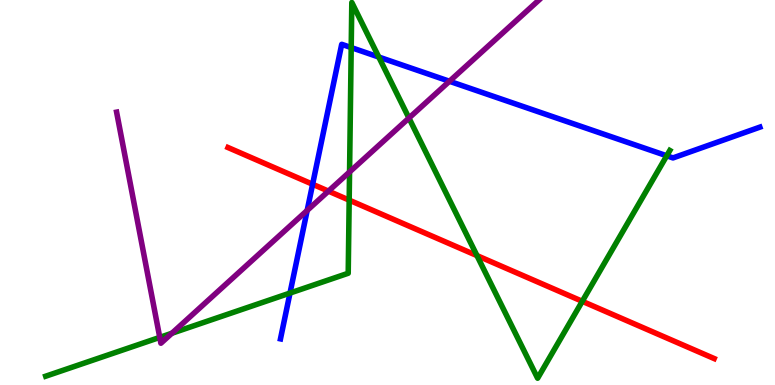[{'lines': ['blue', 'red'], 'intersections': [{'x': 4.03, 'y': 5.21}]}, {'lines': ['green', 'red'], 'intersections': [{'x': 4.51, 'y': 4.8}, {'x': 6.15, 'y': 3.36}, {'x': 7.51, 'y': 2.17}]}, {'lines': ['purple', 'red'], 'intersections': [{'x': 4.24, 'y': 5.04}]}, {'lines': ['blue', 'green'], 'intersections': [{'x': 3.74, 'y': 2.39}, {'x': 4.53, 'y': 8.76}, {'x': 4.89, 'y': 8.52}, {'x': 8.6, 'y': 5.95}]}, {'lines': ['blue', 'purple'], 'intersections': [{'x': 3.96, 'y': 4.53}, {'x': 5.8, 'y': 7.89}]}, {'lines': ['green', 'purple'], 'intersections': [{'x': 2.06, 'y': 1.24}, {'x': 2.22, 'y': 1.34}, {'x': 4.51, 'y': 5.53}, {'x': 5.28, 'y': 6.93}]}]